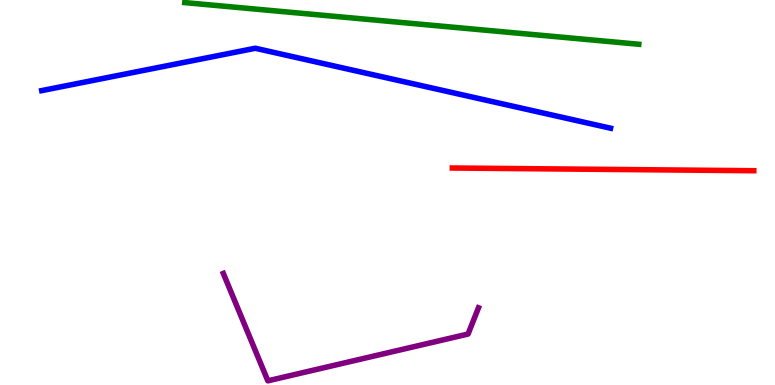[{'lines': ['blue', 'red'], 'intersections': []}, {'lines': ['green', 'red'], 'intersections': []}, {'lines': ['purple', 'red'], 'intersections': []}, {'lines': ['blue', 'green'], 'intersections': []}, {'lines': ['blue', 'purple'], 'intersections': []}, {'lines': ['green', 'purple'], 'intersections': []}]